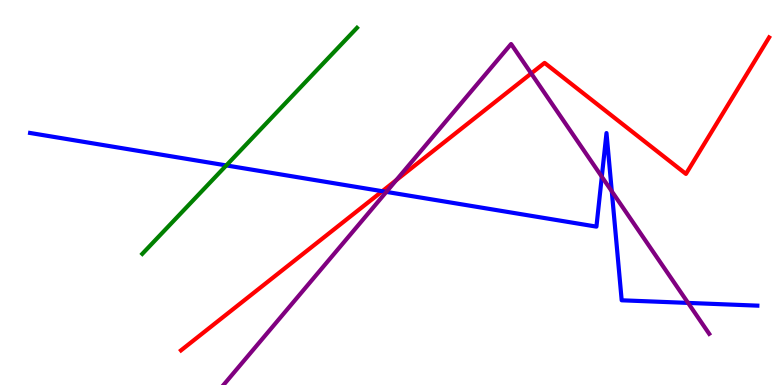[{'lines': ['blue', 'red'], 'intersections': [{'x': 4.93, 'y': 5.03}]}, {'lines': ['green', 'red'], 'intersections': []}, {'lines': ['purple', 'red'], 'intersections': [{'x': 5.11, 'y': 5.32}, {'x': 6.85, 'y': 8.09}]}, {'lines': ['blue', 'green'], 'intersections': [{'x': 2.92, 'y': 5.7}]}, {'lines': ['blue', 'purple'], 'intersections': [{'x': 4.99, 'y': 5.02}, {'x': 7.77, 'y': 5.41}, {'x': 7.89, 'y': 5.03}, {'x': 8.88, 'y': 2.13}]}, {'lines': ['green', 'purple'], 'intersections': []}]